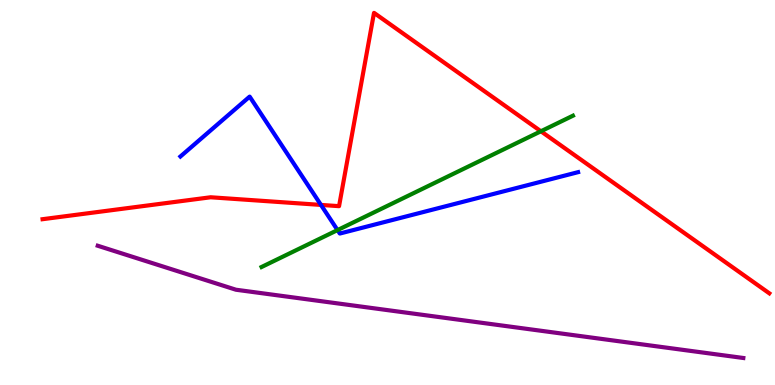[{'lines': ['blue', 'red'], 'intersections': [{'x': 4.14, 'y': 4.68}]}, {'lines': ['green', 'red'], 'intersections': [{'x': 6.98, 'y': 6.59}]}, {'lines': ['purple', 'red'], 'intersections': []}, {'lines': ['blue', 'green'], 'intersections': [{'x': 4.36, 'y': 4.02}]}, {'lines': ['blue', 'purple'], 'intersections': []}, {'lines': ['green', 'purple'], 'intersections': []}]